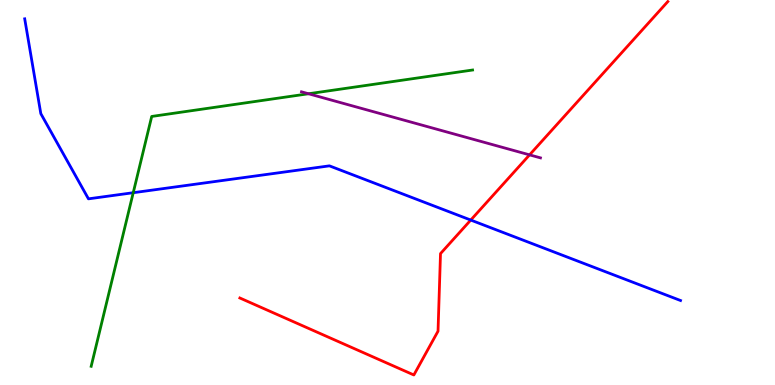[{'lines': ['blue', 'red'], 'intersections': [{'x': 6.07, 'y': 4.28}]}, {'lines': ['green', 'red'], 'intersections': []}, {'lines': ['purple', 'red'], 'intersections': [{'x': 6.83, 'y': 5.98}]}, {'lines': ['blue', 'green'], 'intersections': [{'x': 1.72, 'y': 4.99}]}, {'lines': ['blue', 'purple'], 'intersections': []}, {'lines': ['green', 'purple'], 'intersections': [{'x': 3.98, 'y': 7.56}]}]